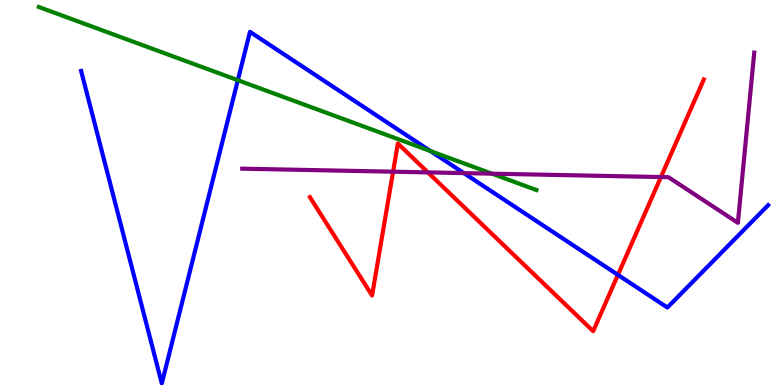[{'lines': ['blue', 'red'], 'intersections': [{'x': 7.97, 'y': 2.86}]}, {'lines': ['green', 'red'], 'intersections': []}, {'lines': ['purple', 'red'], 'intersections': [{'x': 5.07, 'y': 5.54}, {'x': 5.52, 'y': 5.52}, {'x': 8.53, 'y': 5.4}]}, {'lines': ['blue', 'green'], 'intersections': [{'x': 3.07, 'y': 7.92}, {'x': 5.55, 'y': 6.08}]}, {'lines': ['blue', 'purple'], 'intersections': [{'x': 5.99, 'y': 5.5}]}, {'lines': ['green', 'purple'], 'intersections': [{'x': 6.35, 'y': 5.49}]}]